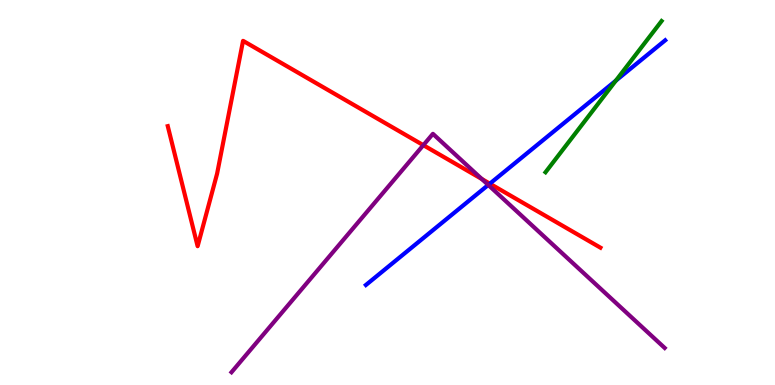[{'lines': ['blue', 'red'], 'intersections': [{'x': 6.32, 'y': 5.23}]}, {'lines': ['green', 'red'], 'intersections': []}, {'lines': ['purple', 'red'], 'intersections': [{'x': 5.46, 'y': 6.23}, {'x': 6.22, 'y': 5.35}]}, {'lines': ['blue', 'green'], 'intersections': [{'x': 7.95, 'y': 7.9}]}, {'lines': ['blue', 'purple'], 'intersections': [{'x': 6.3, 'y': 5.2}]}, {'lines': ['green', 'purple'], 'intersections': []}]